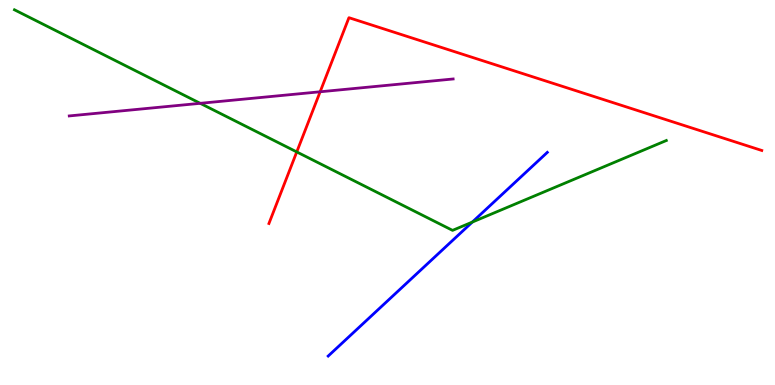[{'lines': ['blue', 'red'], 'intersections': []}, {'lines': ['green', 'red'], 'intersections': [{'x': 3.83, 'y': 6.05}]}, {'lines': ['purple', 'red'], 'intersections': [{'x': 4.13, 'y': 7.62}]}, {'lines': ['blue', 'green'], 'intersections': [{'x': 6.09, 'y': 4.23}]}, {'lines': ['blue', 'purple'], 'intersections': []}, {'lines': ['green', 'purple'], 'intersections': [{'x': 2.58, 'y': 7.32}]}]